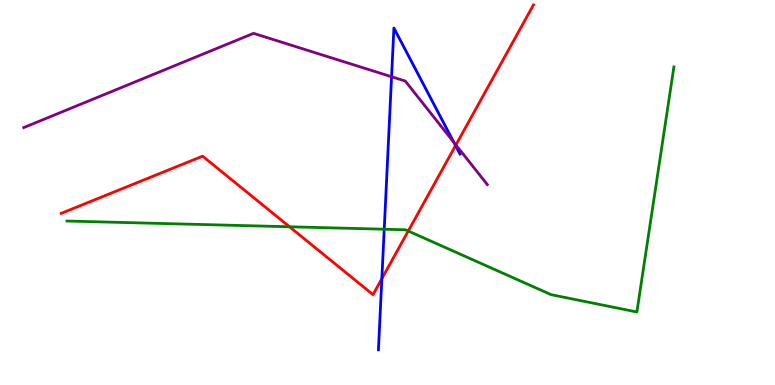[{'lines': ['blue', 'red'], 'intersections': [{'x': 4.93, 'y': 2.76}, {'x': 5.88, 'y': 6.22}]}, {'lines': ['green', 'red'], 'intersections': [{'x': 3.74, 'y': 4.11}, {'x': 5.27, 'y': 4.0}]}, {'lines': ['purple', 'red'], 'intersections': [{'x': 5.88, 'y': 6.24}]}, {'lines': ['blue', 'green'], 'intersections': [{'x': 4.96, 'y': 4.05}]}, {'lines': ['blue', 'purple'], 'intersections': [{'x': 5.05, 'y': 8.01}, {'x': 5.86, 'y': 6.3}]}, {'lines': ['green', 'purple'], 'intersections': []}]